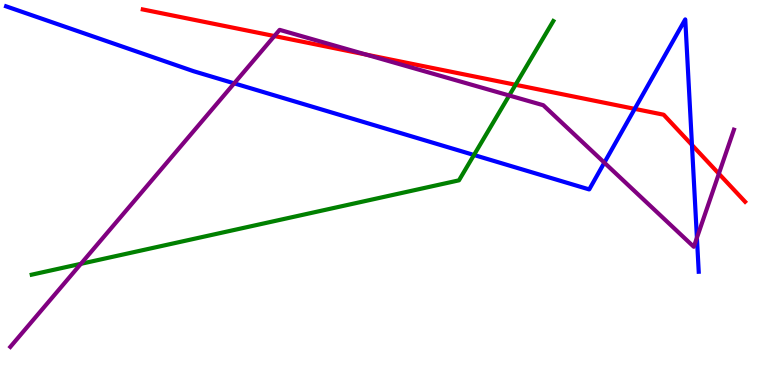[{'lines': ['blue', 'red'], 'intersections': [{'x': 8.19, 'y': 7.17}, {'x': 8.93, 'y': 6.23}]}, {'lines': ['green', 'red'], 'intersections': [{'x': 6.65, 'y': 7.8}]}, {'lines': ['purple', 'red'], 'intersections': [{'x': 3.54, 'y': 9.06}, {'x': 4.72, 'y': 8.58}, {'x': 9.28, 'y': 5.49}]}, {'lines': ['blue', 'green'], 'intersections': [{'x': 6.12, 'y': 5.97}]}, {'lines': ['blue', 'purple'], 'intersections': [{'x': 3.02, 'y': 7.84}, {'x': 7.8, 'y': 5.78}, {'x': 8.99, 'y': 3.82}]}, {'lines': ['green', 'purple'], 'intersections': [{'x': 1.04, 'y': 3.15}, {'x': 6.57, 'y': 7.52}]}]